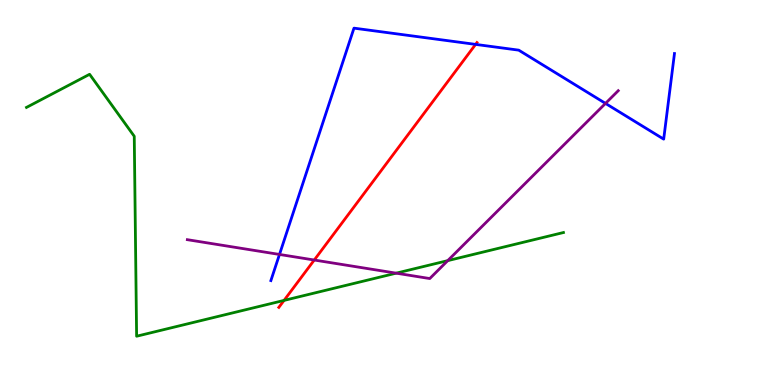[{'lines': ['blue', 'red'], 'intersections': [{'x': 6.14, 'y': 8.85}]}, {'lines': ['green', 'red'], 'intersections': [{'x': 3.67, 'y': 2.2}]}, {'lines': ['purple', 'red'], 'intersections': [{'x': 4.05, 'y': 3.25}]}, {'lines': ['blue', 'green'], 'intersections': []}, {'lines': ['blue', 'purple'], 'intersections': [{'x': 3.61, 'y': 3.39}, {'x': 7.81, 'y': 7.31}]}, {'lines': ['green', 'purple'], 'intersections': [{'x': 5.11, 'y': 2.9}, {'x': 5.78, 'y': 3.23}]}]